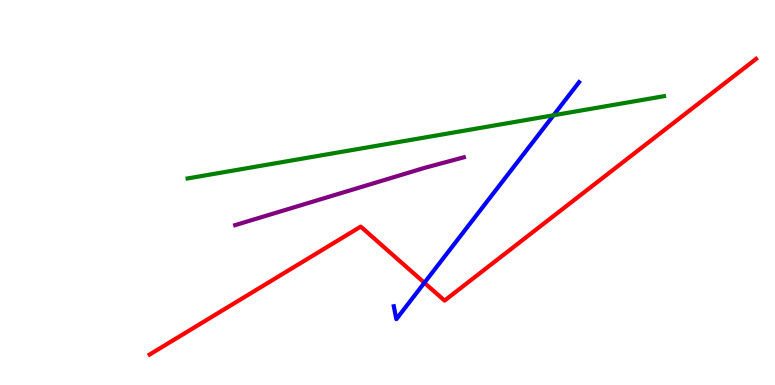[{'lines': ['blue', 'red'], 'intersections': [{'x': 5.48, 'y': 2.65}]}, {'lines': ['green', 'red'], 'intersections': []}, {'lines': ['purple', 'red'], 'intersections': []}, {'lines': ['blue', 'green'], 'intersections': [{'x': 7.14, 'y': 7.01}]}, {'lines': ['blue', 'purple'], 'intersections': []}, {'lines': ['green', 'purple'], 'intersections': []}]